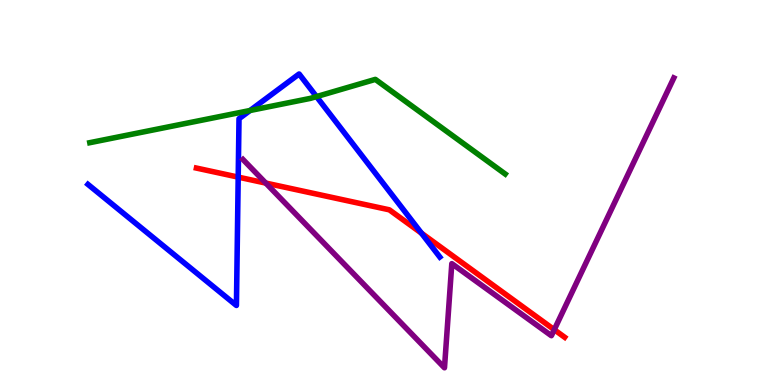[{'lines': ['blue', 'red'], 'intersections': [{'x': 3.07, 'y': 5.4}, {'x': 5.44, 'y': 3.94}]}, {'lines': ['green', 'red'], 'intersections': []}, {'lines': ['purple', 'red'], 'intersections': [{'x': 3.43, 'y': 5.24}, {'x': 7.15, 'y': 1.44}]}, {'lines': ['blue', 'green'], 'intersections': [{'x': 3.23, 'y': 7.13}, {'x': 4.08, 'y': 7.49}]}, {'lines': ['blue', 'purple'], 'intersections': []}, {'lines': ['green', 'purple'], 'intersections': []}]